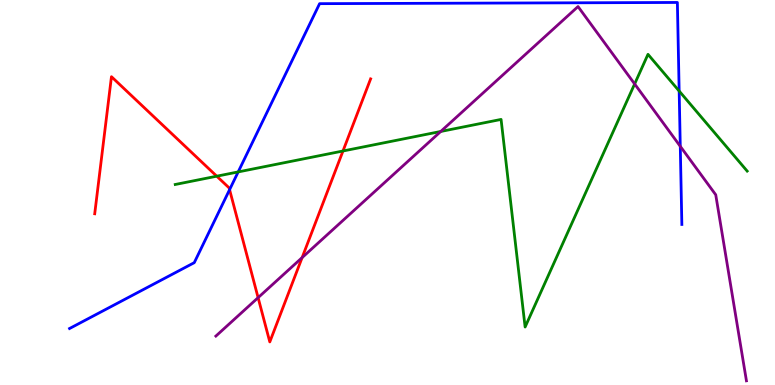[{'lines': ['blue', 'red'], 'intersections': [{'x': 2.96, 'y': 5.07}]}, {'lines': ['green', 'red'], 'intersections': [{'x': 2.8, 'y': 5.42}, {'x': 4.43, 'y': 6.08}]}, {'lines': ['purple', 'red'], 'intersections': [{'x': 3.33, 'y': 2.27}, {'x': 3.9, 'y': 3.31}]}, {'lines': ['blue', 'green'], 'intersections': [{'x': 3.07, 'y': 5.53}, {'x': 8.76, 'y': 7.64}]}, {'lines': ['blue', 'purple'], 'intersections': [{'x': 8.78, 'y': 6.2}]}, {'lines': ['green', 'purple'], 'intersections': [{'x': 5.69, 'y': 6.59}, {'x': 8.19, 'y': 7.82}]}]